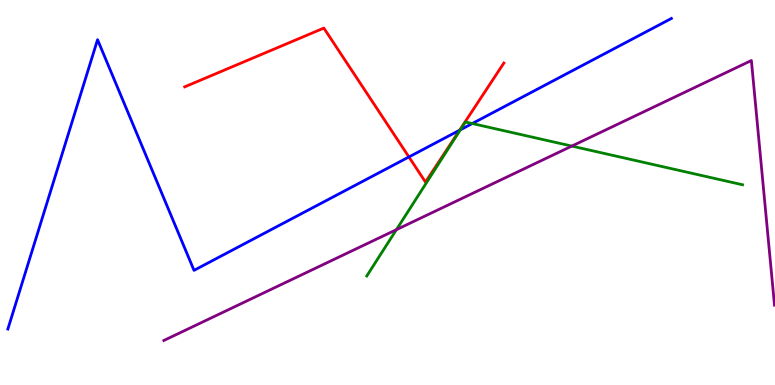[{'lines': ['blue', 'red'], 'intersections': [{'x': 5.28, 'y': 5.92}, {'x': 5.93, 'y': 6.62}]}, {'lines': ['green', 'red'], 'intersections': []}, {'lines': ['purple', 'red'], 'intersections': []}, {'lines': ['blue', 'green'], 'intersections': [{'x': 5.94, 'y': 6.63}, {'x': 6.09, 'y': 6.79}]}, {'lines': ['blue', 'purple'], 'intersections': []}, {'lines': ['green', 'purple'], 'intersections': [{'x': 5.12, 'y': 4.03}, {'x': 7.38, 'y': 6.21}]}]